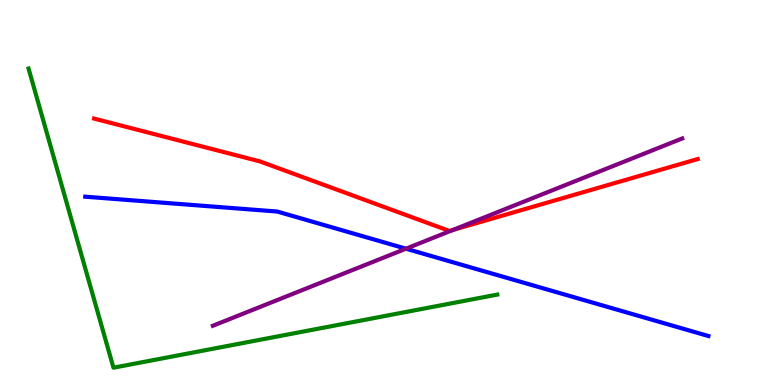[{'lines': ['blue', 'red'], 'intersections': []}, {'lines': ['green', 'red'], 'intersections': []}, {'lines': ['purple', 'red'], 'intersections': [{'x': 5.85, 'y': 4.03}]}, {'lines': ['blue', 'green'], 'intersections': []}, {'lines': ['blue', 'purple'], 'intersections': [{'x': 5.24, 'y': 3.54}]}, {'lines': ['green', 'purple'], 'intersections': []}]